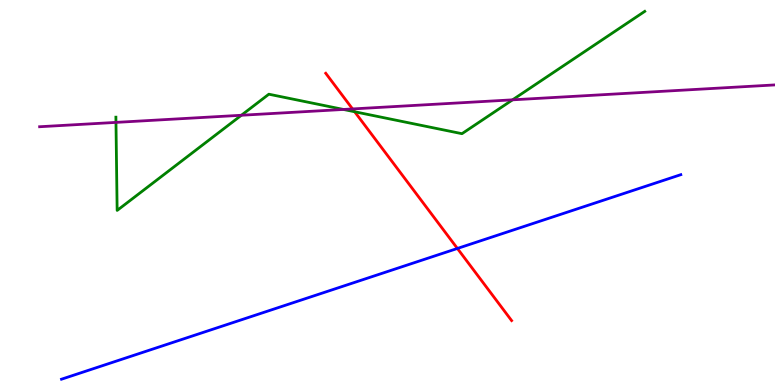[{'lines': ['blue', 'red'], 'intersections': [{'x': 5.9, 'y': 3.55}]}, {'lines': ['green', 'red'], 'intersections': [{'x': 4.58, 'y': 7.1}]}, {'lines': ['purple', 'red'], 'intersections': [{'x': 4.55, 'y': 7.17}]}, {'lines': ['blue', 'green'], 'intersections': []}, {'lines': ['blue', 'purple'], 'intersections': []}, {'lines': ['green', 'purple'], 'intersections': [{'x': 1.5, 'y': 6.82}, {'x': 3.11, 'y': 7.01}, {'x': 4.43, 'y': 7.16}, {'x': 6.61, 'y': 7.41}]}]